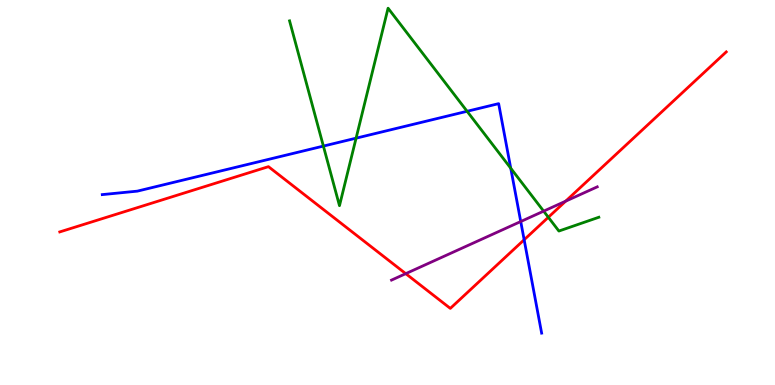[{'lines': ['blue', 'red'], 'intersections': [{'x': 6.76, 'y': 3.77}]}, {'lines': ['green', 'red'], 'intersections': [{'x': 7.08, 'y': 4.36}]}, {'lines': ['purple', 'red'], 'intersections': [{'x': 5.24, 'y': 2.89}, {'x': 7.3, 'y': 4.78}]}, {'lines': ['blue', 'green'], 'intersections': [{'x': 4.17, 'y': 6.21}, {'x': 4.59, 'y': 6.41}, {'x': 6.03, 'y': 7.11}, {'x': 6.59, 'y': 5.63}]}, {'lines': ['blue', 'purple'], 'intersections': [{'x': 6.72, 'y': 4.25}]}, {'lines': ['green', 'purple'], 'intersections': [{'x': 7.01, 'y': 4.52}]}]